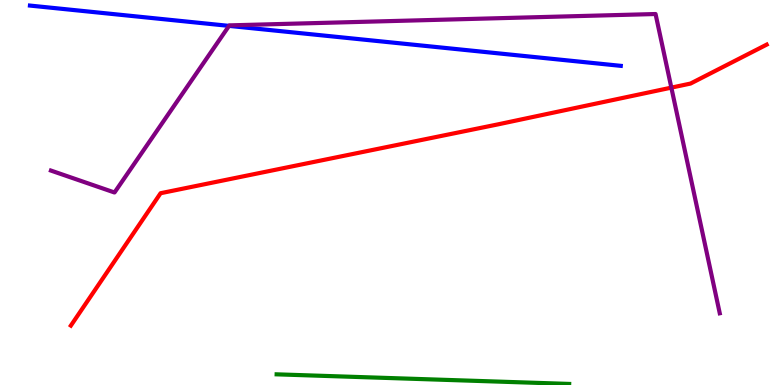[{'lines': ['blue', 'red'], 'intersections': []}, {'lines': ['green', 'red'], 'intersections': []}, {'lines': ['purple', 'red'], 'intersections': [{'x': 8.66, 'y': 7.72}]}, {'lines': ['blue', 'green'], 'intersections': []}, {'lines': ['blue', 'purple'], 'intersections': [{'x': 2.96, 'y': 9.33}]}, {'lines': ['green', 'purple'], 'intersections': []}]